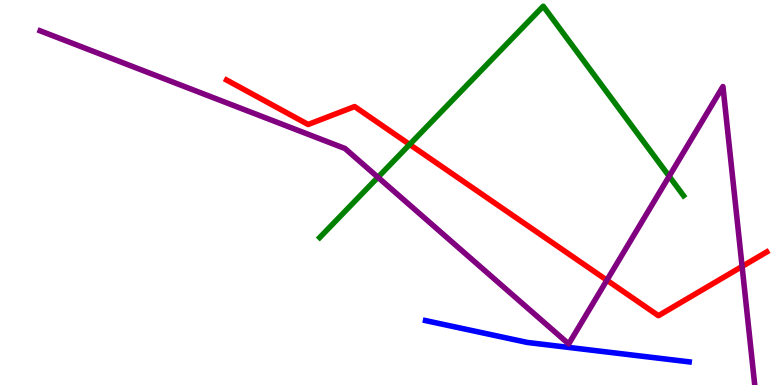[{'lines': ['blue', 'red'], 'intersections': []}, {'lines': ['green', 'red'], 'intersections': [{'x': 5.29, 'y': 6.25}]}, {'lines': ['purple', 'red'], 'intersections': [{'x': 7.83, 'y': 2.72}, {'x': 9.58, 'y': 3.08}]}, {'lines': ['blue', 'green'], 'intersections': []}, {'lines': ['blue', 'purple'], 'intersections': []}, {'lines': ['green', 'purple'], 'intersections': [{'x': 4.88, 'y': 5.4}, {'x': 8.63, 'y': 5.42}]}]